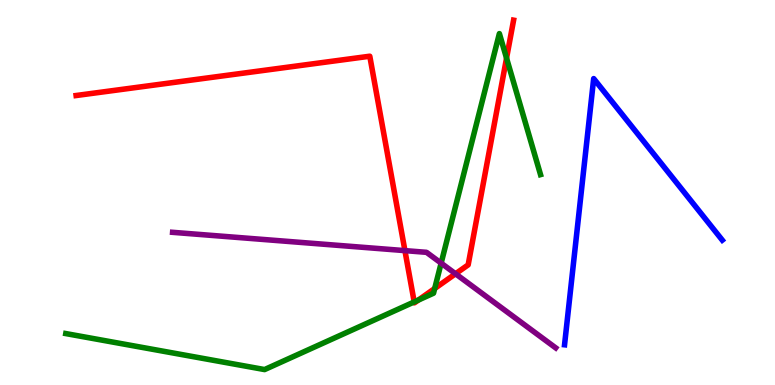[{'lines': ['blue', 'red'], 'intersections': []}, {'lines': ['green', 'red'], 'intersections': [{'x': 5.34, 'y': 2.16}, {'x': 5.4, 'y': 2.21}, {'x': 5.61, 'y': 2.51}, {'x': 6.54, 'y': 8.49}]}, {'lines': ['purple', 'red'], 'intersections': [{'x': 5.22, 'y': 3.49}, {'x': 5.88, 'y': 2.89}]}, {'lines': ['blue', 'green'], 'intersections': []}, {'lines': ['blue', 'purple'], 'intersections': []}, {'lines': ['green', 'purple'], 'intersections': [{'x': 5.69, 'y': 3.17}]}]